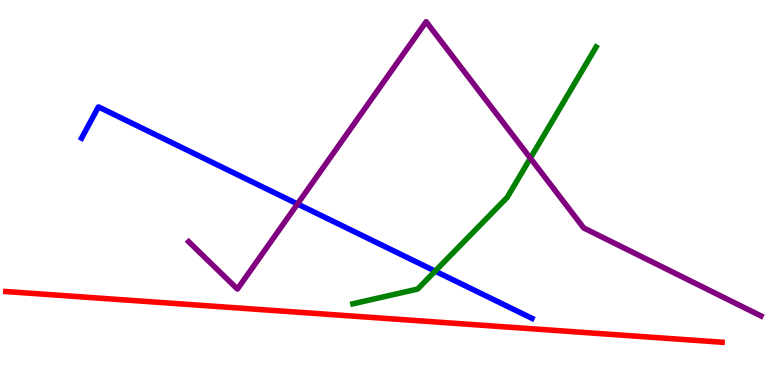[{'lines': ['blue', 'red'], 'intersections': []}, {'lines': ['green', 'red'], 'intersections': []}, {'lines': ['purple', 'red'], 'intersections': []}, {'lines': ['blue', 'green'], 'intersections': [{'x': 5.62, 'y': 2.96}]}, {'lines': ['blue', 'purple'], 'intersections': [{'x': 3.84, 'y': 4.7}]}, {'lines': ['green', 'purple'], 'intersections': [{'x': 6.84, 'y': 5.89}]}]